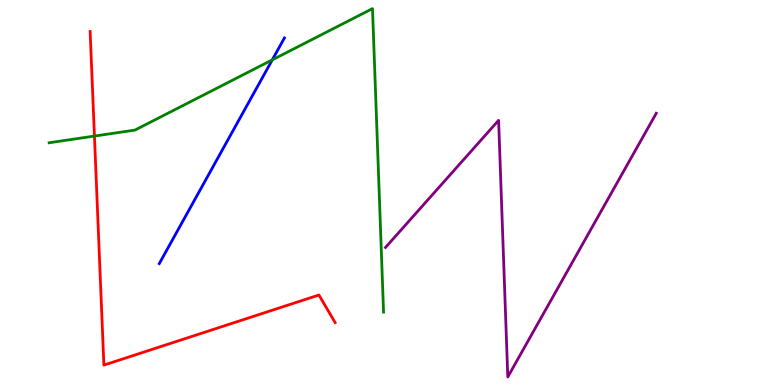[{'lines': ['blue', 'red'], 'intersections': []}, {'lines': ['green', 'red'], 'intersections': [{'x': 1.22, 'y': 6.47}]}, {'lines': ['purple', 'red'], 'intersections': []}, {'lines': ['blue', 'green'], 'intersections': [{'x': 3.51, 'y': 8.45}]}, {'lines': ['blue', 'purple'], 'intersections': []}, {'lines': ['green', 'purple'], 'intersections': []}]